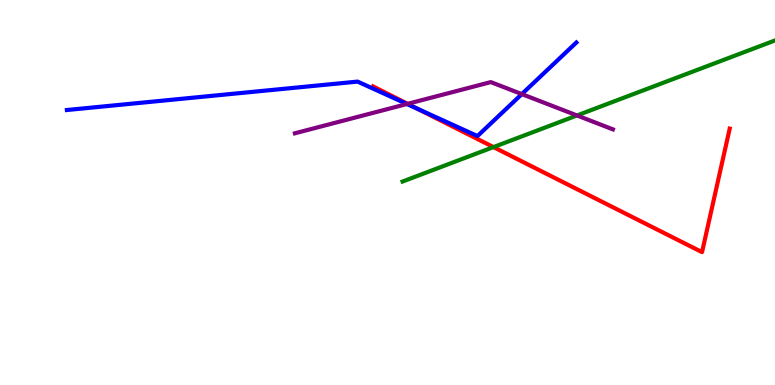[{'lines': ['blue', 'red'], 'intersections': [{'x': 5.38, 'y': 7.18}]}, {'lines': ['green', 'red'], 'intersections': [{'x': 6.37, 'y': 6.18}]}, {'lines': ['purple', 'red'], 'intersections': [{'x': 5.26, 'y': 7.3}]}, {'lines': ['blue', 'green'], 'intersections': []}, {'lines': ['blue', 'purple'], 'intersections': [{'x': 5.25, 'y': 7.3}, {'x': 6.73, 'y': 7.56}]}, {'lines': ['green', 'purple'], 'intersections': [{'x': 7.45, 'y': 7.0}]}]